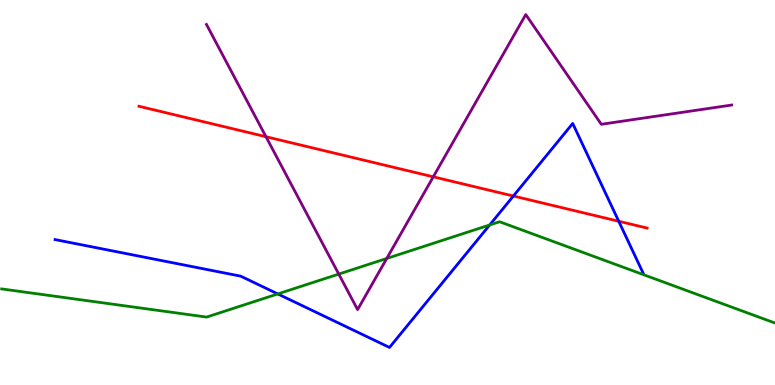[{'lines': ['blue', 'red'], 'intersections': [{'x': 6.62, 'y': 4.91}, {'x': 7.98, 'y': 4.25}]}, {'lines': ['green', 'red'], 'intersections': []}, {'lines': ['purple', 'red'], 'intersections': [{'x': 3.43, 'y': 6.45}, {'x': 5.59, 'y': 5.41}]}, {'lines': ['blue', 'green'], 'intersections': [{'x': 3.58, 'y': 2.37}, {'x': 6.32, 'y': 4.16}]}, {'lines': ['blue', 'purple'], 'intersections': []}, {'lines': ['green', 'purple'], 'intersections': [{'x': 4.37, 'y': 2.88}, {'x': 4.99, 'y': 3.29}]}]